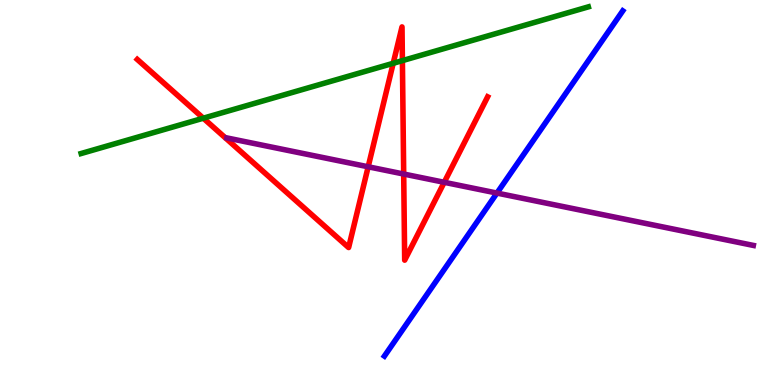[{'lines': ['blue', 'red'], 'intersections': []}, {'lines': ['green', 'red'], 'intersections': [{'x': 2.62, 'y': 6.93}, {'x': 5.07, 'y': 8.36}, {'x': 5.19, 'y': 8.43}]}, {'lines': ['purple', 'red'], 'intersections': [{'x': 4.75, 'y': 5.67}, {'x': 5.21, 'y': 5.48}, {'x': 5.73, 'y': 5.26}]}, {'lines': ['blue', 'green'], 'intersections': []}, {'lines': ['blue', 'purple'], 'intersections': [{'x': 6.41, 'y': 4.99}]}, {'lines': ['green', 'purple'], 'intersections': []}]